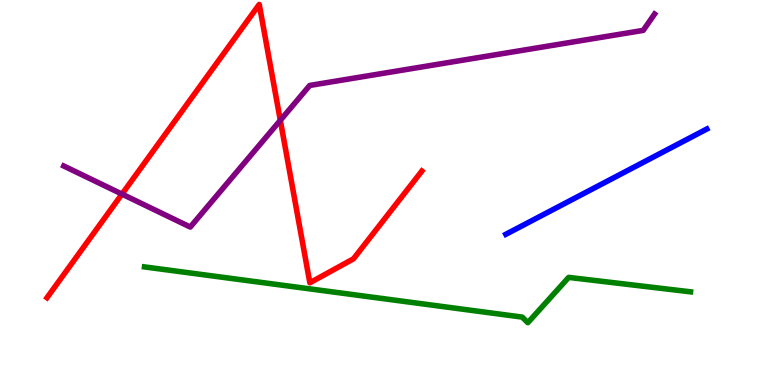[{'lines': ['blue', 'red'], 'intersections': []}, {'lines': ['green', 'red'], 'intersections': []}, {'lines': ['purple', 'red'], 'intersections': [{'x': 1.57, 'y': 4.96}, {'x': 3.62, 'y': 6.87}]}, {'lines': ['blue', 'green'], 'intersections': []}, {'lines': ['blue', 'purple'], 'intersections': []}, {'lines': ['green', 'purple'], 'intersections': []}]